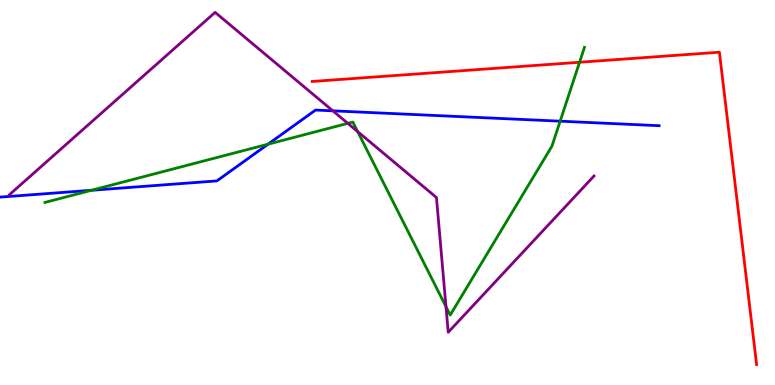[{'lines': ['blue', 'red'], 'intersections': []}, {'lines': ['green', 'red'], 'intersections': [{'x': 7.48, 'y': 8.38}]}, {'lines': ['purple', 'red'], 'intersections': []}, {'lines': ['blue', 'green'], 'intersections': [{'x': 1.18, 'y': 5.06}, {'x': 3.46, 'y': 6.25}, {'x': 7.23, 'y': 6.85}]}, {'lines': ['blue', 'purple'], 'intersections': [{'x': 4.29, 'y': 7.12}]}, {'lines': ['green', 'purple'], 'intersections': [{'x': 4.49, 'y': 6.8}, {'x': 4.62, 'y': 6.58}, {'x': 5.75, 'y': 2.03}]}]